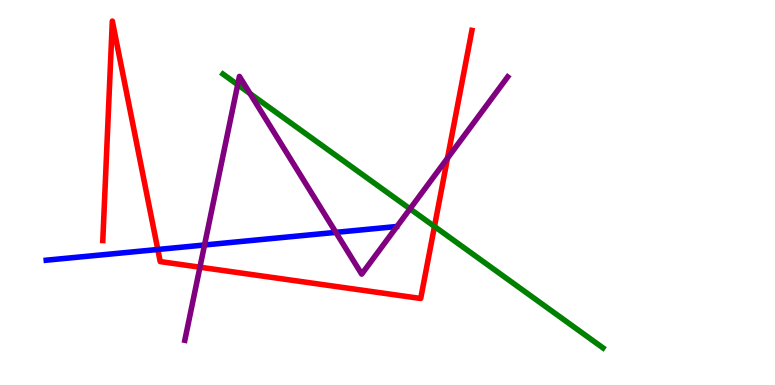[{'lines': ['blue', 'red'], 'intersections': [{'x': 2.04, 'y': 3.52}]}, {'lines': ['green', 'red'], 'intersections': [{'x': 5.61, 'y': 4.12}]}, {'lines': ['purple', 'red'], 'intersections': [{'x': 2.58, 'y': 3.06}, {'x': 5.77, 'y': 5.89}]}, {'lines': ['blue', 'green'], 'intersections': []}, {'lines': ['blue', 'purple'], 'intersections': [{'x': 2.64, 'y': 3.64}, {'x': 4.33, 'y': 3.96}]}, {'lines': ['green', 'purple'], 'intersections': [{'x': 3.07, 'y': 7.8}, {'x': 3.23, 'y': 7.57}, {'x': 5.29, 'y': 4.58}]}]